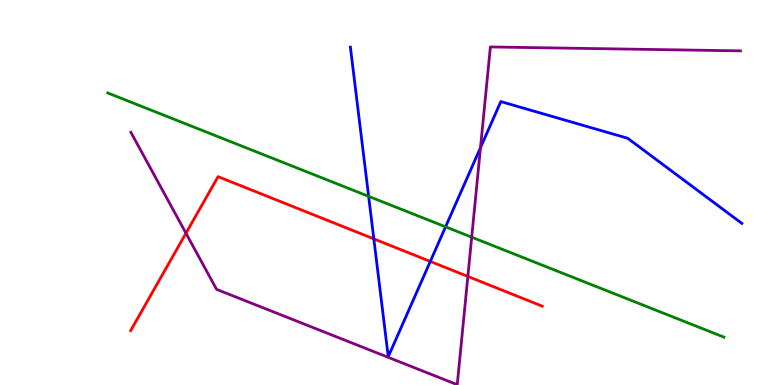[{'lines': ['blue', 'red'], 'intersections': [{'x': 4.82, 'y': 3.8}, {'x': 5.55, 'y': 3.21}]}, {'lines': ['green', 'red'], 'intersections': []}, {'lines': ['purple', 'red'], 'intersections': [{'x': 2.4, 'y': 3.94}, {'x': 6.04, 'y': 2.82}]}, {'lines': ['blue', 'green'], 'intersections': [{'x': 4.76, 'y': 4.9}, {'x': 5.75, 'y': 4.11}]}, {'lines': ['blue', 'purple'], 'intersections': [{'x': 6.2, 'y': 6.16}]}, {'lines': ['green', 'purple'], 'intersections': [{'x': 6.09, 'y': 3.84}]}]